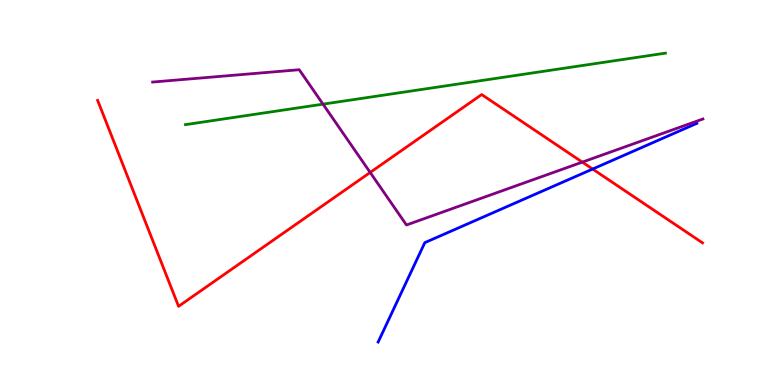[{'lines': ['blue', 'red'], 'intersections': [{'x': 7.65, 'y': 5.61}]}, {'lines': ['green', 'red'], 'intersections': []}, {'lines': ['purple', 'red'], 'intersections': [{'x': 4.78, 'y': 5.52}, {'x': 7.51, 'y': 5.79}]}, {'lines': ['blue', 'green'], 'intersections': []}, {'lines': ['blue', 'purple'], 'intersections': []}, {'lines': ['green', 'purple'], 'intersections': [{'x': 4.17, 'y': 7.29}]}]